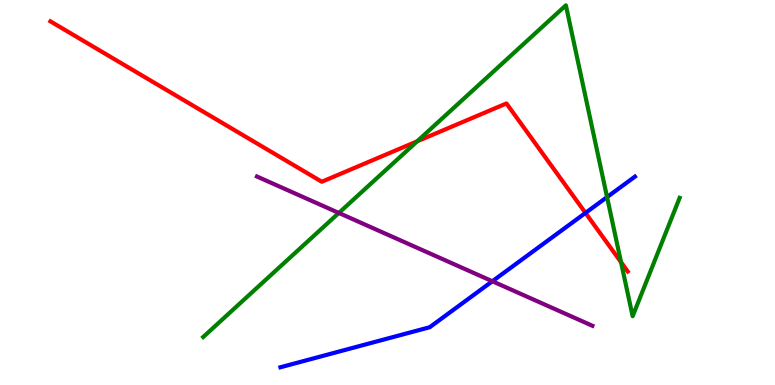[{'lines': ['blue', 'red'], 'intersections': [{'x': 7.55, 'y': 4.47}]}, {'lines': ['green', 'red'], 'intersections': [{'x': 5.38, 'y': 6.33}, {'x': 8.01, 'y': 3.19}]}, {'lines': ['purple', 'red'], 'intersections': []}, {'lines': ['blue', 'green'], 'intersections': [{'x': 7.83, 'y': 4.88}]}, {'lines': ['blue', 'purple'], 'intersections': [{'x': 6.35, 'y': 2.69}]}, {'lines': ['green', 'purple'], 'intersections': [{'x': 4.37, 'y': 4.47}]}]